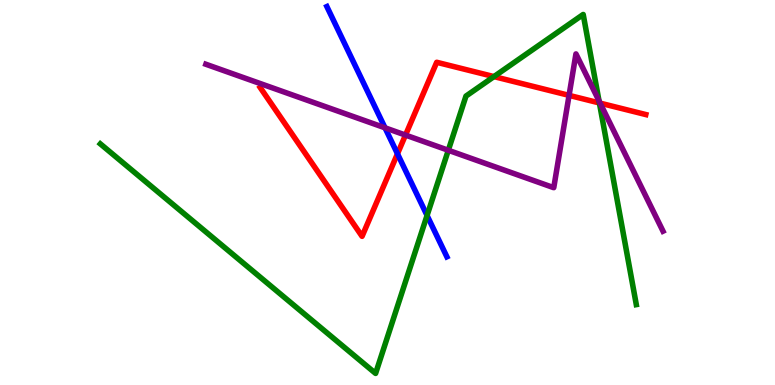[{'lines': ['blue', 'red'], 'intersections': [{'x': 5.13, 'y': 6.01}]}, {'lines': ['green', 'red'], 'intersections': [{'x': 6.37, 'y': 8.01}, {'x': 7.73, 'y': 7.33}]}, {'lines': ['purple', 'red'], 'intersections': [{'x': 5.23, 'y': 6.49}, {'x': 7.34, 'y': 7.52}, {'x': 7.74, 'y': 7.32}]}, {'lines': ['blue', 'green'], 'intersections': [{'x': 5.51, 'y': 4.4}]}, {'lines': ['blue', 'purple'], 'intersections': [{'x': 4.97, 'y': 6.68}]}, {'lines': ['green', 'purple'], 'intersections': [{'x': 5.78, 'y': 6.1}, {'x': 7.73, 'y': 7.38}]}]